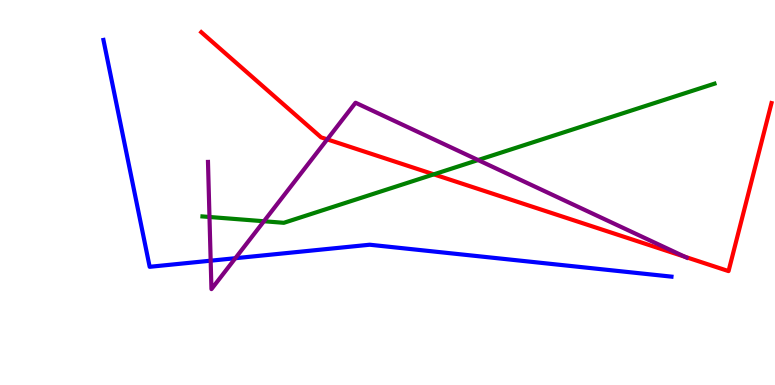[{'lines': ['blue', 'red'], 'intersections': []}, {'lines': ['green', 'red'], 'intersections': [{'x': 5.6, 'y': 5.47}]}, {'lines': ['purple', 'red'], 'intersections': [{'x': 4.22, 'y': 6.38}, {'x': 8.84, 'y': 3.33}]}, {'lines': ['blue', 'green'], 'intersections': []}, {'lines': ['blue', 'purple'], 'intersections': [{'x': 2.72, 'y': 3.23}, {'x': 3.04, 'y': 3.29}]}, {'lines': ['green', 'purple'], 'intersections': [{'x': 2.7, 'y': 4.36}, {'x': 3.41, 'y': 4.25}, {'x': 6.17, 'y': 5.84}]}]